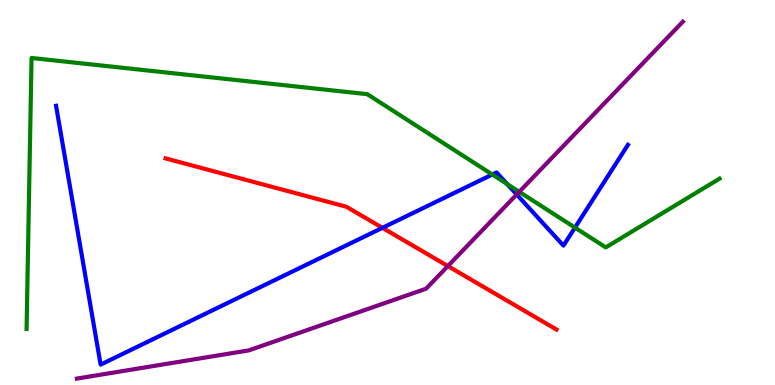[{'lines': ['blue', 'red'], 'intersections': [{'x': 4.93, 'y': 4.08}]}, {'lines': ['green', 'red'], 'intersections': []}, {'lines': ['purple', 'red'], 'intersections': [{'x': 5.78, 'y': 3.09}]}, {'lines': ['blue', 'green'], 'intersections': [{'x': 6.35, 'y': 5.47}, {'x': 6.54, 'y': 5.22}, {'x': 7.42, 'y': 4.09}]}, {'lines': ['blue', 'purple'], 'intersections': [{'x': 6.67, 'y': 4.95}]}, {'lines': ['green', 'purple'], 'intersections': [{'x': 6.7, 'y': 5.02}]}]